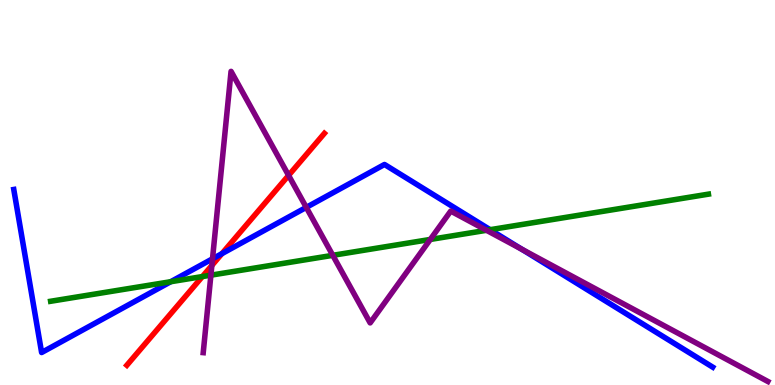[{'lines': ['blue', 'red'], 'intersections': [{'x': 2.86, 'y': 3.41}]}, {'lines': ['green', 'red'], 'intersections': [{'x': 2.61, 'y': 2.82}]}, {'lines': ['purple', 'red'], 'intersections': [{'x': 2.73, 'y': 3.1}, {'x': 3.72, 'y': 5.44}]}, {'lines': ['blue', 'green'], 'intersections': [{'x': 2.2, 'y': 2.68}, {'x': 6.32, 'y': 4.03}]}, {'lines': ['blue', 'purple'], 'intersections': [{'x': 2.74, 'y': 3.28}, {'x': 3.95, 'y': 4.61}, {'x': 6.73, 'y': 3.53}]}, {'lines': ['green', 'purple'], 'intersections': [{'x': 2.72, 'y': 2.85}, {'x': 4.29, 'y': 3.37}, {'x': 5.55, 'y': 3.78}, {'x': 6.28, 'y': 4.02}]}]